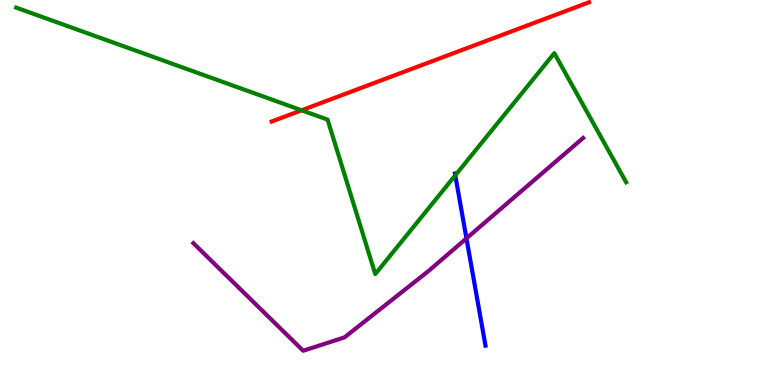[{'lines': ['blue', 'red'], 'intersections': []}, {'lines': ['green', 'red'], 'intersections': [{'x': 3.89, 'y': 7.14}]}, {'lines': ['purple', 'red'], 'intersections': []}, {'lines': ['blue', 'green'], 'intersections': [{'x': 5.87, 'y': 5.45}]}, {'lines': ['blue', 'purple'], 'intersections': [{'x': 6.02, 'y': 3.81}]}, {'lines': ['green', 'purple'], 'intersections': []}]